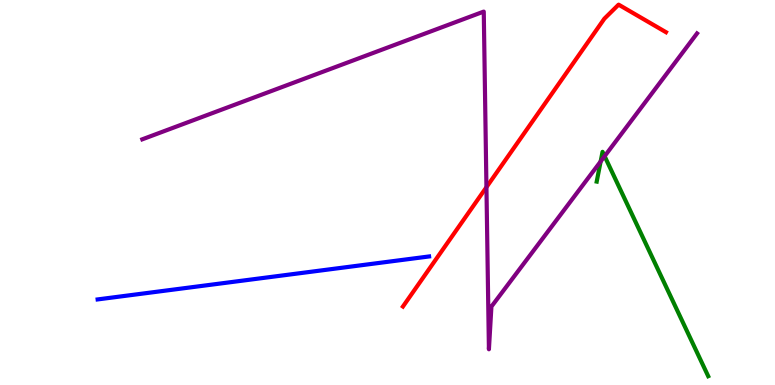[{'lines': ['blue', 'red'], 'intersections': []}, {'lines': ['green', 'red'], 'intersections': []}, {'lines': ['purple', 'red'], 'intersections': [{'x': 6.28, 'y': 5.14}]}, {'lines': ['blue', 'green'], 'intersections': []}, {'lines': ['blue', 'purple'], 'intersections': []}, {'lines': ['green', 'purple'], 'intersections': [{'x': 7.75, 'y': 5.81}, {'x': 7.8, 'y': 5.94}]}]